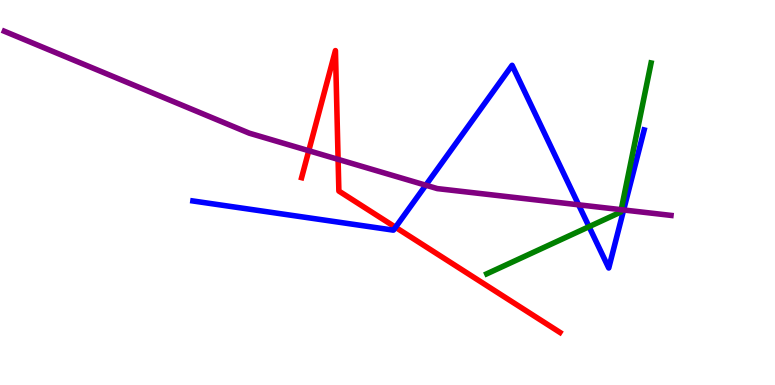[{'lines': ['blue', 'red'], 'intersections': [{'x': 5.1, 'y': 4.1}]}, {'lines': ['green', 'red'], 'intersections': []}, {'lines': ['purple', 'red'], 'intersections': [{'x': 3.98, 'y': 6.09}, {'x': 4.36, 'y': 5.86}]}, {'lines': ['blue', 'green'], 'intersections': [{'x': 7.6, 'y': 4.11}]}, {'lines': ['blue', 'purple'], 'intersections': [{'x': 5.49, 'y': 5.19}, {'x': 7.47, 'y': 4.68}, {'x': 8.05, 'y': 4.55}]}, {'lines': ['green', 'purple'], 'intersections': [{'x': 8.02, 'y': 4.55}]}]